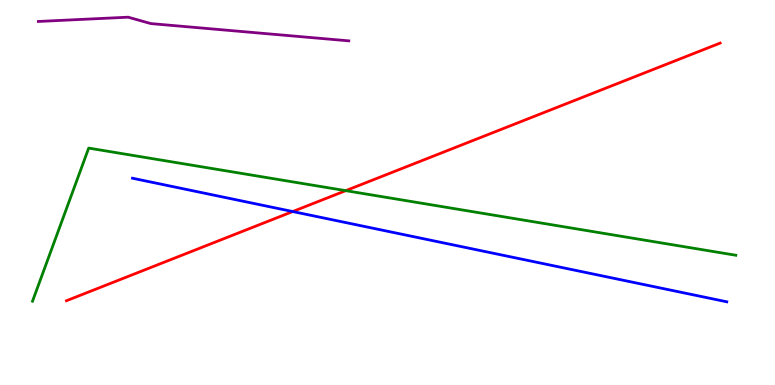[{'lines': ['blue', 'red'], 'intersections': [{'x': 3.78, 'y': 4.51}]}, {'lines': ['green', 'red'], 'intersections': [{'x': 4.46, 'y': 5.05}]}, {'lines': ['purple', 'red'], 'intersections': []}, {'lines': ['blue', 'green'], 'intersections': []}, {'lines': ['blue', 'purple'], 'intersections': []}, {'lines': ['green', 'purple'], 'intersections': []}]